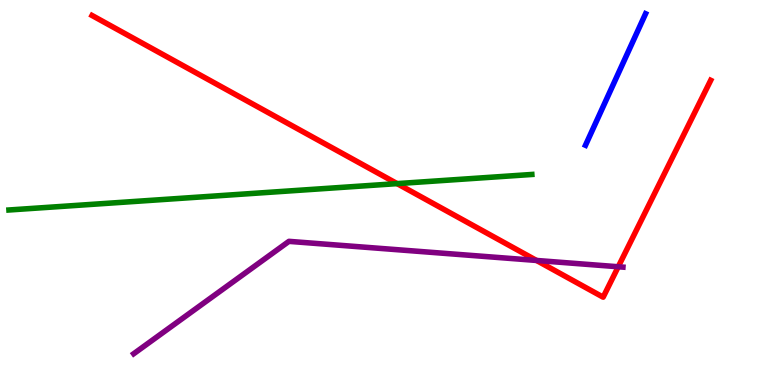[{'lines': ['blue', 'red'], 'intersections': []}, {'lines': ['green', 'red'], 'intersections': [{'x': 5.12, 'y': 5.23}]}, {'lines': ['purple', 'red'], 'intersections': [{'x': 6.92, 'y': 3.23}, {'x': 7.98, 'y': 3.07}]}, {'lines': ['blue', 'green'], 'intersections': []}, {'lines': ['blue', 'purple'], 'intersections': []}, {'lines': ['green', 'purple'], 'intersections': []}]